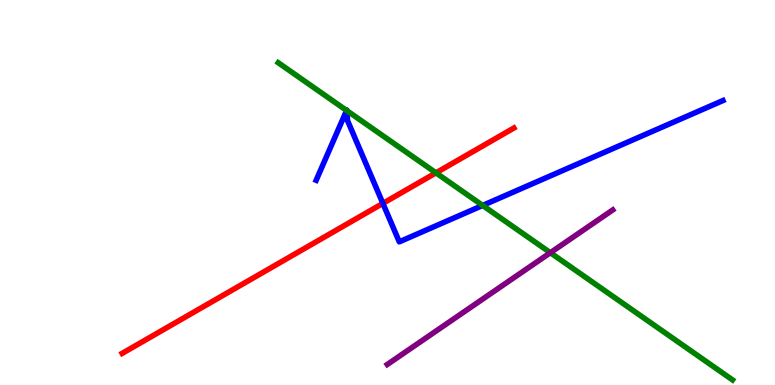[{'lines': ['blue', 'red'], 'intersections': [{'x': 4.94, 'y': 4.72}]}, {'lines': ['green', 'red'], 'intersections': [{'x': 5.63, 'y': 5.51}]}, {'lines': ['purple', 'red'], 'intersections': []}, {'lines': ['blue', 'green'], 'intersections': [{'x': 4.47, 'y': 7.13}, {'x': 4.48, 'y': 7.13}, {'x': 6.23, 'y': 4.66}]}, {'lines': ['blue', 'purple'], 'intersections': []}, {'lines': ['green', 'purple'], 'intersections': [{'x': 7.1, 'y': 3.44}]}]